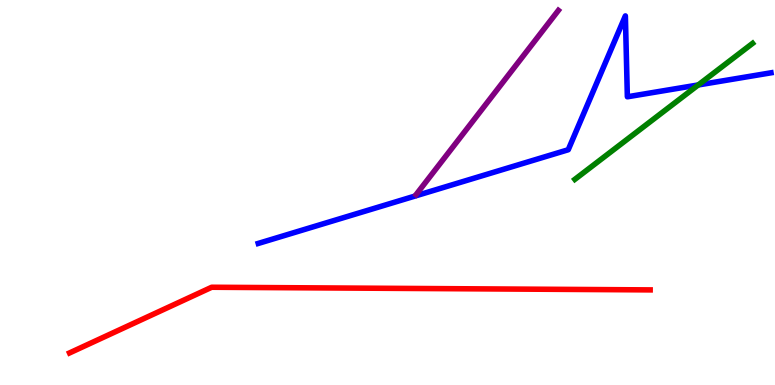[{'lines': ['blue', 'red'], 'intersections': []}, {'lines': ['green', 'red'], 'intersections': []}, {'lines': ['purple', 'red'], 'intersections': []}, {'lines': ['blue', 'green'], 'intersections': [{'x': 9.01, 'y': 7.79}]}, {'lines': ['blue', 'purple'], 'intersections': []}, {'lines': ['green', 'purple'], 'intersections': []}]